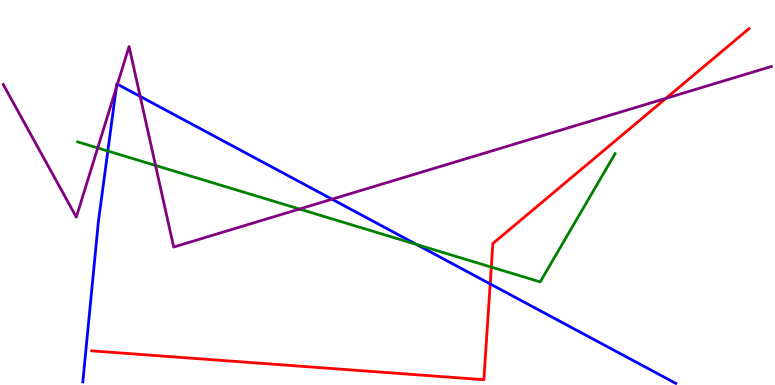[{'lines': ['blue', 'red'], 'intersections': [{'x': 6.32, 'y': 2.63}]}, {'lines': ['green', 'red'], 'intersections': [{'x': 6.34, 'y': 3.06}]}, {'lines': ['purple', 'red'], 'intersections': [{'x': 8.59, 'y': 7.45}]}, {'lines': ['blue', 'green'], 'intersections': [{'x': 1.39, 'y': 6.08}, {'x': 5.37, 'y': 3.65}]}, {'lines': ['blue', 'purple'], 'intersections': [{'x': 1.5, 'y': 7.71}, {'x': 1.52, 'y': 7.81}, {'x': 1.81, 'y': 7.5}, {'x': 4.28, 'y': 4.83}]}, {'lines': ['green', 'purple'], 'intersections': [{'x': 1.26, 'y': 6.16}, {'x': 2.01, 'y': 5.7}, {'x': 3.86, 'y': 4.57}]}]